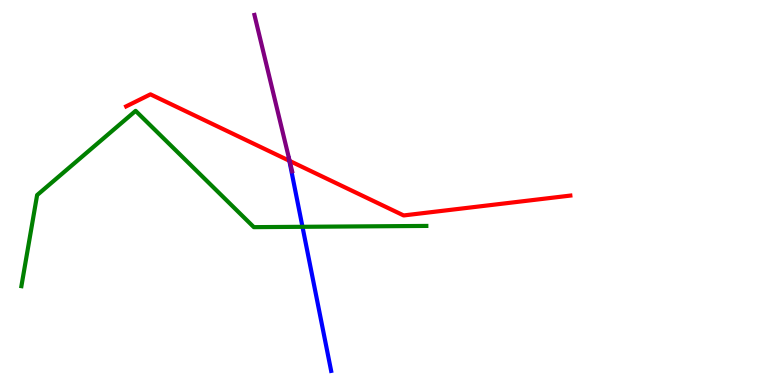[{'lines': ['blue', 'red'], 'intersections': [{'x': 3.73, 'y': 5.82}]}, {'lines': ['green', 'red'], 'intersections': []}, {'lines': ['purple', 'red'], 'intersections': [{'x': 3.74, 'y': 5.82}]}, {'lines': ['blue', 'green'], 'intersections': [{'x': 3.9, 'y': 4.11}]}, {'lines': ['blue', 'purple'], 'intersections': []}, {'lines': ['green', 'purple'], 'intersections': []}]